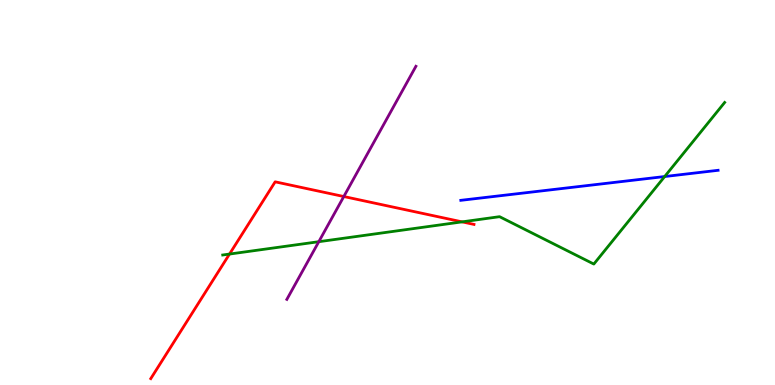[{'lines': ['blue', 'red'], 'intersections': []}, {'lines': ['green', 'red'], 'intersections': [{'x': 2.96, 'y': 3.4}, {'x': 5.96, 'y': 4.24}]}, {'lines': ['purple', 'red'], 'intersections': [{'x': 4.44, 'y': 4.9}]}, {'lines': ['blue', 'green'], 'intersections': [{'x': 8.58, 'y': 5.41}]}, {'lines': ['blue', 'purple'], 'intersections': []}, {'lines': ['green', 'purple'], 'intersections': [{'x': 4.11, 'y': 3.72}]}]